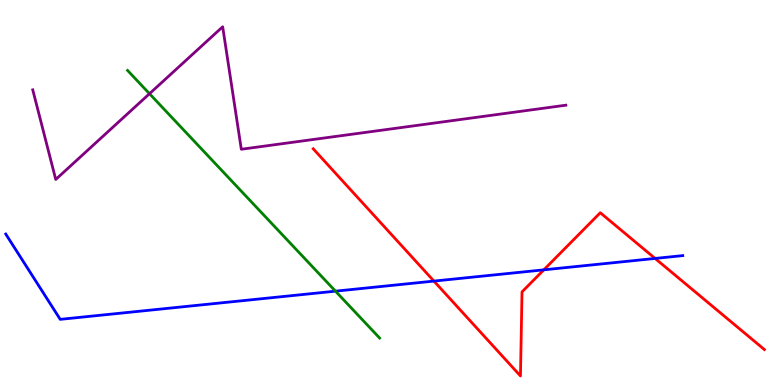[{'lines': ['blue', 'red'], 'intersections': [{'x': 5.6, 'y': 2.7}, {'x': 7.02, 'y': 2.99}, {'x': 8.45, 'y': 3.29}]}, {'lines': ['green', 'red'], 'intersections': []}, {'lines': ['purple', 'red'], 'intersections': []}, {'lines': ['blue', 'green'], 'intersections': [{'x': 4.33, 'y': 2.44}]}, {'lines': ['blue', 'purple'], 'intersections': []}, {'lines': ['green', 'purple'], 'intersections': [{'x': 1.93, 'y': 7.57}]}]